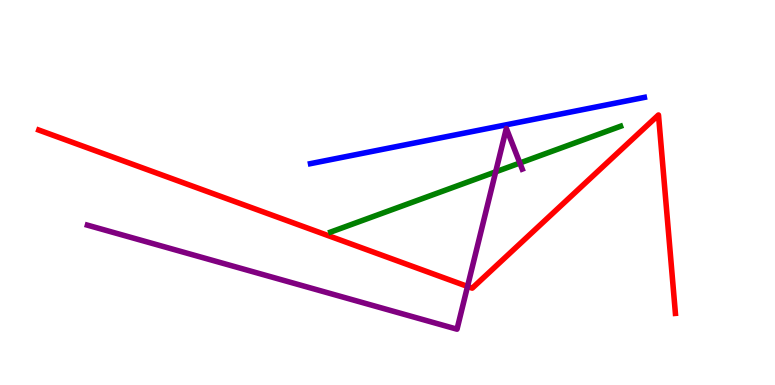[{'lines': ['blue', 'red'], 'intersections': []}, {'lines': ['green', 'red'], 'intersections': []}, {'lines': ['purple', 'red'], 'intersections': [{'x': 6.03, 'y': 2.56}]}, {'lines': ['blue', 'green'], 'intersections': []}, {'lines': ['blue', 'purple'], 'intersections': []}, {'lines': ['green', 'purple'], 'intersections': [{'x': 6.4, 'y': 5.54}, {'x': 6.71, 'y': 5.77}]}]